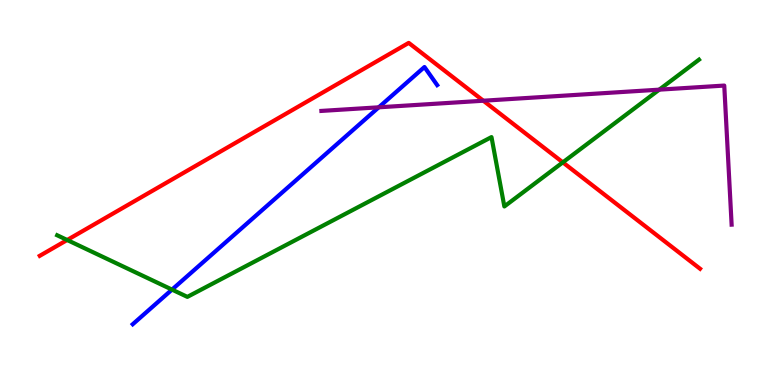[{'lines': ['blue', 'red'], 'intersections': []}, {'lines': ['green', 'red'], 'intersections': [{'x': 0.867, 'y': 3.77}, {'x': 7.26, 'y': 5.78}]}, {'lines': ['purple', 'red'], 'intersections': [{'x': 6.24, 'y': 7.38}]}, {'lines': ['blue', 'green'], 'intersections': [{'x': 2.22, 'y': 2.48}]}, {'lines': ['blue', 'purple'], 'intersections': [{'x': 4.89, 'y': 7.21}]}, {'lines': ['green', 'purple'], 'intersections': [{'x': 8.51, 'y': 7.67}]}]